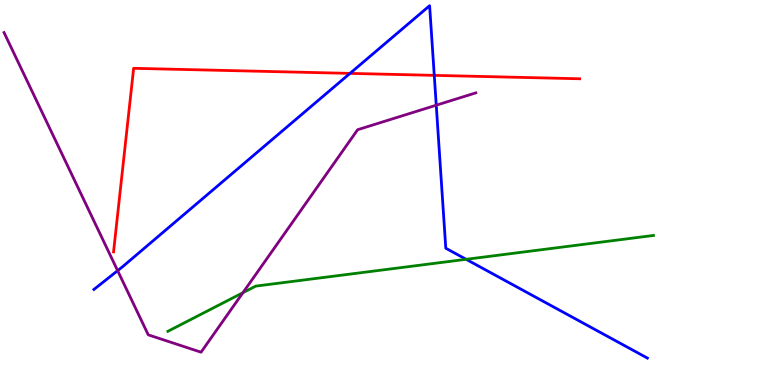[{'lines': ['blue', 'red'], 'intersections': [{'x': 4.52, 'y': 8.09}, {'x': 5.6, 'y': 8.04}]}, {'lines': ['green', 'red'], 'intersections': []}, {'lines': ['purple', 'red'], 'intersections': []}, {'lines': ['blue', 'green'], 'intersections': [{'x': 6.01, 'y': 3.26}]}, {'lines': ['blue', 'purple'], 'intersections': [{'x': 1.52, 'y': 2.97}, {'x': 5.63, 'y': 7.27}]}, {'lines': ['green', 'purple'], 'intersections': [{'x': 3.13, 'y': 2.4}]}]